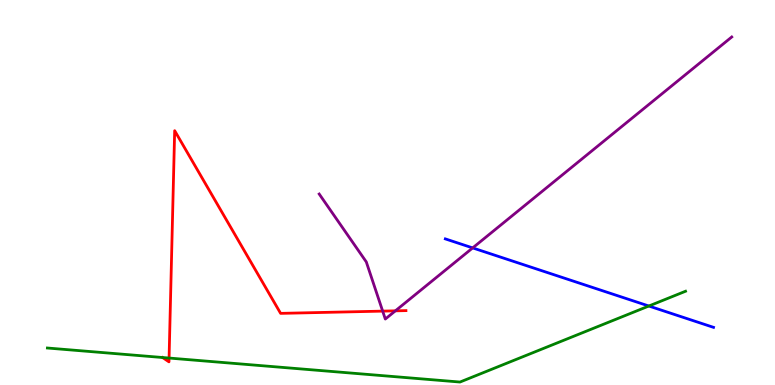[{'lines': ['blue', 'red'], 'intersections': []}, {'lines': ['green', 'red'], 'intersections': [{'x': 2.18, 'y': 0.7}]}, {'lines': ['purple', 'red'], 'intersections': [{'x': 4.94, 'y': 1.92}, {'x': 5.1, 'y': 1.93}]}, {'lines': ['blue', 'green'], 'intersections': [{'x': 8.37, 'y': 2.05}]}, {'lines': ['blue', 'purple'], 'intersections': [{'x': 6.1, 'y': 3.56}]}, {'lines': ['green', 'purple'], 'intersections': []}]